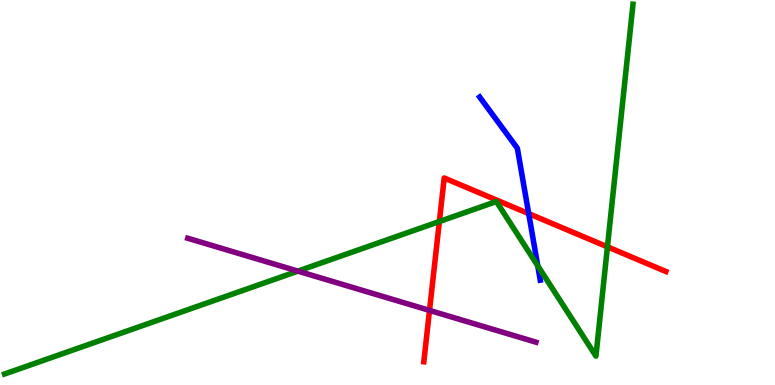[{'lines': ['blue', 'red'], 'intersections': [{'x': 6.82, 'y': 4.45}]}, {'lines': ['green', 'red'], 'intersections': [{'x': 5.67, 'y': 4.25}, {'x': 7.84, 'y': 3.59}]}, {'lines': ['purple', 'red'], 'intersections': [{'x': 5.54, 'y': 1.94}]}, {'lines': ['blue', 'green'], 'intersections': [{'x': 6.94, 'y': 3.1}]}, {'lines': ['blue', 'purple'], 'intersections': []}, {'lines': ['green', 'purple'], 'intersections': [{'x': 3.84, 'y': 2.96}]}]